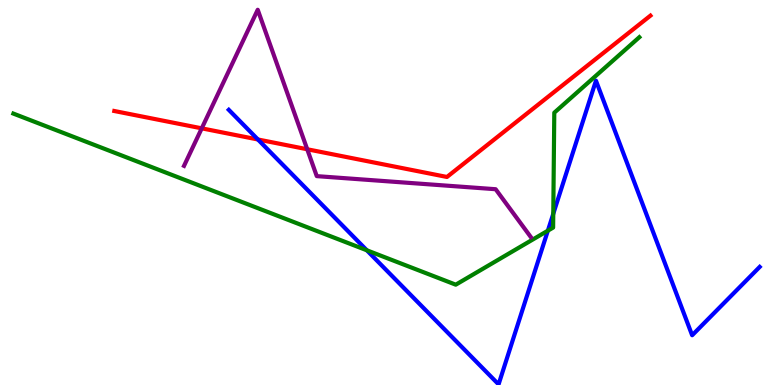[{'lines': ['blue', 'red'], 'intersections': [{'x': 3.33, 'y': 6.38}]}, {'lines': ['green', 'red'], 'intersections': []}, {'lines': ['purple', 'red'], 'intersections': [{'x': 2.6, 'y': 6.67}, {'x': 3.96, 'y': 6.12}]}, {'lines': ['blue', 'green'], 'intersections': [{'x': 4.73, 'y': 3.5}, {'x': 7.07, 'y': 4.01}, {'x': 7.14, 'y': 4.45}]}, {'lines': ['blue', 'purple'], 'intersections': []}, {'lines': ['green', 'purple'], 'intersections': []}]